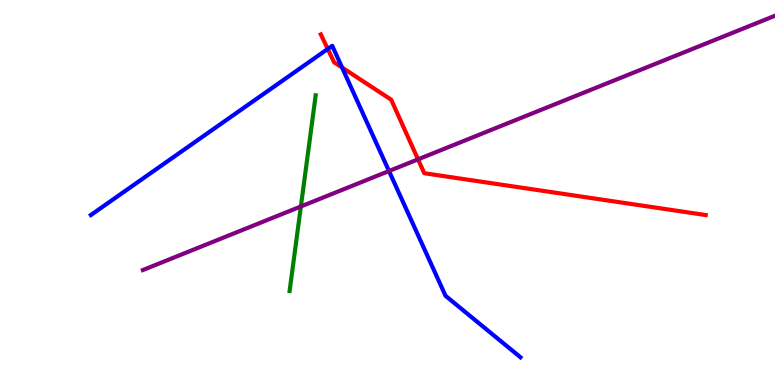[{'lines': ['blue', 'red'], 'intersections': [{'x': 4.23, 'y': 8.73}, {'x': 4.41, 'y': 8.25}]}, {'lines': ['green', 'red'], 'intersections': []}, {'lines': ['purple', 'red'], 'intersections': [{'x': 5.39, 'y': 5.86}]}, {'lines': ['blue', 'green'], 'intersections': []}, {'lines': ['blue', 'purple'], 'intersections': [{'x': 5.02, 'y': 5.56}]}, {'lines': ['green', 'purple'], 'intersections': [{'x': 3.88, 'y': 4.64}]}]